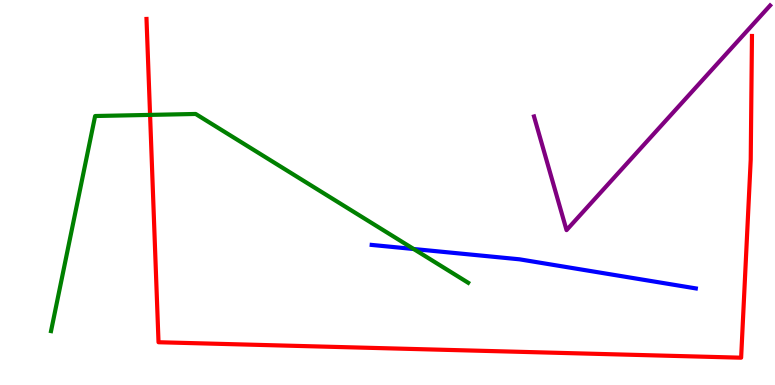[{'lines': ['blue', 'red'], 'intersections': []}, {'lines': ['green', 'red'], 'intersections': [{'x': 1.94, 'y': 7.02}]}, {'lines': ['purple', 'red'], 'intersections': []}, {'lines': ['blue', 'green'], 'intersections': [{'x': 5.34, 'y': 3.53}]}, {'lines': ['blue', 'purple'], 'intersections': []}, {'lines': ['green', 'purple'], 'intersections': []}]